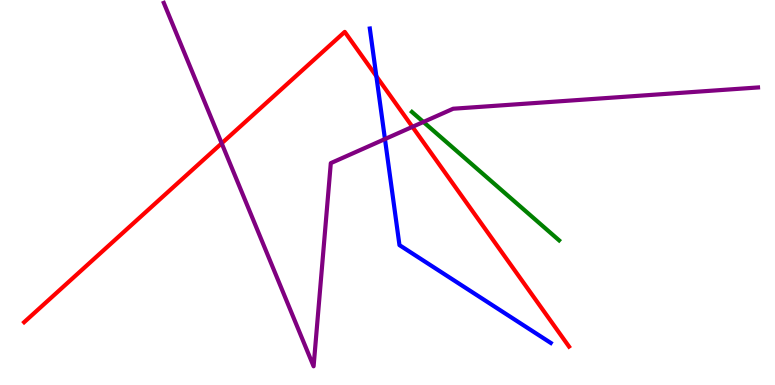[{'lines': ['blue', 'red'], 'intersections': [{'x': 4.86, 'y': 8.02}]}, {'lines': ['green', 'red'], 'intersections': []}, {'lines': ['purple', 'red'], 'intersections': [{'x': 2.86, 'y': 6.28}, {'x': 5.32, 'y': 6.71}]}, {'lines': ['blue', 'green'], 'intersections': []}, {'lines': ['blue', 'purple'], 'intersections': [{'x': 4.97, 'y': 6.39}]}, {'lines': ['green', 'purple'], 'intersections': [{'x': 5.46, 'y': 6.83}]}]